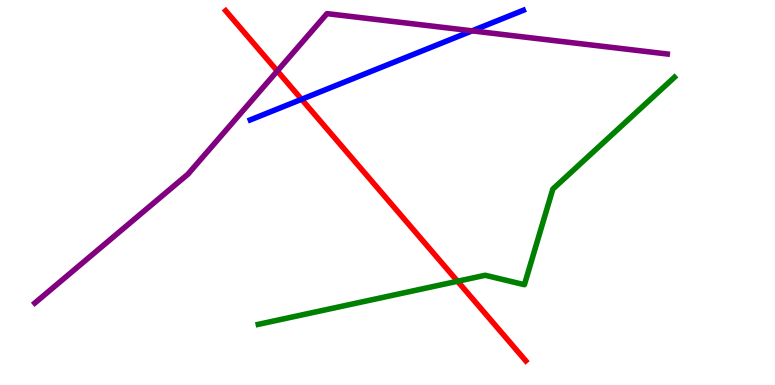[{'lines': ['blue', 'red'], 'intersections': [{'x': 3.89, 'y': 7.42}]}, {'lines': ['green', 'red'], 'intersections': [{'x': 5.9, 'y': 2.69}]}, {'lines': ['purple', 'red'], 'intersections': [{'x': 3.58, 'y': 8.16}]}, {'lines': ['blue', 'green'], 'intersections': []}, {'lines': ['blue', 'purple'], 'intersections': [{'x': 6.09, 'y': 9.2}]}, {'lines': ['green', 'purple'], 'intersections': []}]